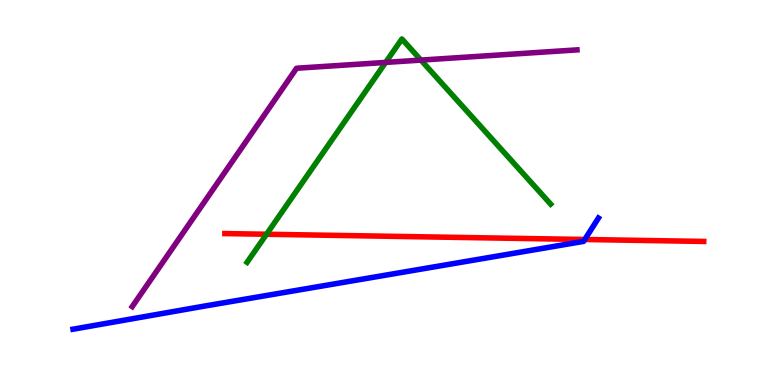[{'lines': ['blue', 'red'], 'intersections': [{'x': 7.55, 'y': 3.78}]}, {'lines': ['green', 'red'], 'intersections': [{'x': 3.44, 'y': 3.92}]}, {'lines': ['purple', 'red'], 'intersections': []}, {'lines': ['blue', 'green'], 'intersections': []}, {'lines': ['blue', 'purple'], 'intersections': []}, {'lines': ['green', 'purple'], 'intersections': [{'x': 4.98, 'y': 8.38}, {'x': 5.43, 'y': 8.44}]}]